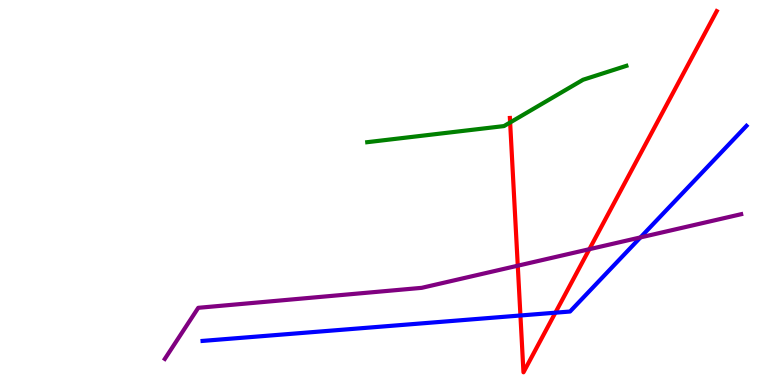[{'lines': ['blue', 'red'], 'intersections': [{'x': 6.72, 'y': 1.81}, {'x': 7.17, 'y': 1.88}]}, {'lines': ['green', 'red'], 'intersections': [{'x': 6.58, 'y': 6.82}]}, {'lines': ['purple', 'red'], 'intersections': [{'x': 6.68, 'y': 3.1}, {'x': 7.6, 'y': 3.53}]}, {'lines': ['blue', 'green'], 'intersections': []}, {'lines': ['blue', 'purple'], 'intersections': [{'x': 8.26, 'y': 3.83}]}, {'lines': ['green', 'purple'], 'intersections': []}]